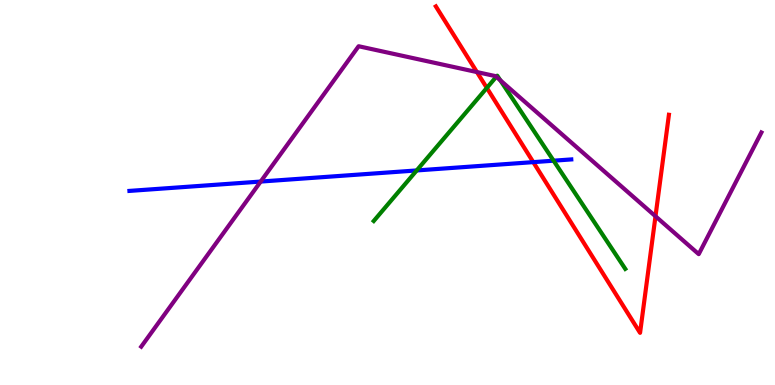[{'lines': ['blue', 'red'], 'intersections': [{'x': 6.88, 'y': 5.79}]}, {'lines': ['green', 'red'], 'intersections': [{'x': 6.28, 'y': 7.72}]}, {'lines': ['purple', 'red'], 'intersections': [{'x': 6.15, 'y': 8.13}, {'x': 8.46, 'y': 4.38}]}, {'lines': ['blue', 'green'], 'intersections': [{'x': 5.38, 'y': 5.57}, {'x': 7.14, 'y': 5.83}]}, {'lines': ['blue', 'purple'], 'intersections': [{'x': 3.36, 'y': 5.28}]}, {'lines': ['green', 'purple'], 'intersections': [{'x': 6.4, 'y': 8.01}, {'x': 6.46, 'y': 7.91}]}]